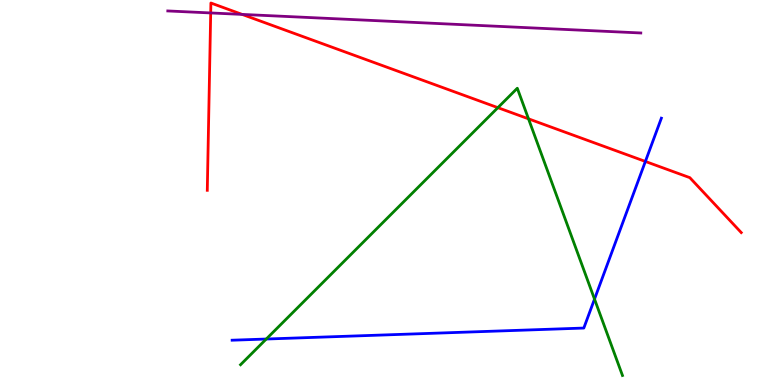[{'lines': ['blue', 'red'], 'intersections': [{'x': 8.33, 'y': 5.81}]}, {'lines': ['green', 'red'], 'intersections': [{'x': 6.42, 'y': 7.2}, {'x': 6.82, 'y': 6.91}]}, {'lines': ['purple', 'red'], 'intersections': [{'x': 2.72, 'y': 9.66}, {'x': 3.12, 'y': 9.63}]}, {'lines': ['blue', 'green'], 'intersections': [{'x': 3.44, 'y': 1.19}, {'x': 7.67, 'y': 2.23}]}, {'lines': ['blue', 'purple'], 'intersections': []}, {'lines': ['green', 'purple'], 'intersections': []}]